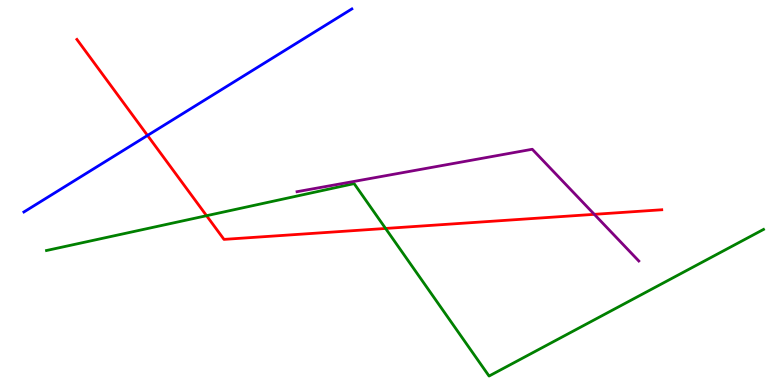[{'lines': ['blue', 'red'], 'intersections': [{'x': 1.9, 'y': 6.48}]}, {'lines': ['green', 'red'], 'intersections': [{'x': 2.67, 'y': 4.4}, {'x': 4.98, 'y': 4.07}]}, {'lines': ['purple', 'red'], 'intersections': [{'x': 7.67, 'y': 4.43}]}, {'lines': ['blue', 'green'], 'intersections': []}, {'lines': ['blue', 'purple'], 'intersections': []}, {'lines': ['green', 'purple'], 'intersections': []}]